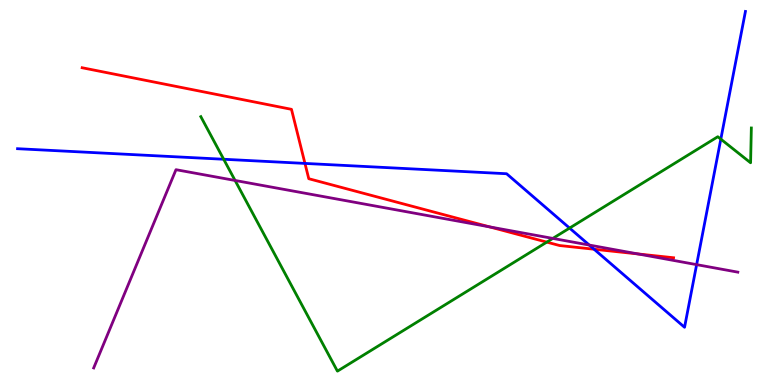[{'lines': ['blue', 'red'], 'intersections': [{'x': 3.93, 'y': 5.76}, {'x': 7.67, 'y': 3.53}]}, {'lines': ['green', 'red'], 'intersections': [{'x': 7.06, 'y': 3.71}]}, {'lines': ['purple', 'red'], 'intersections': [{'x': 6.32, 'y': 4.11}, {'x': 8.23, 'y': 3.4}]}, {'lines': ['blue', 'green'], 'intersections': [{'x': 2.89, 'y': 5.86}, {'x': 7.35, 'y': 4.08}, {'x': 9.3, 'y': 6.39}]}, {'lines': ['blue', 'purple'], 'intersections': [{'x': 7.6, 'y': 3.63}, {'x': 8.99, 'y': 3.13}]}, {'lines': ['green', 'purple'], 'intersections': [{'x': 3.03, 'y': 5.31}, {'x': 7.13, 'y': 3.81}]}]